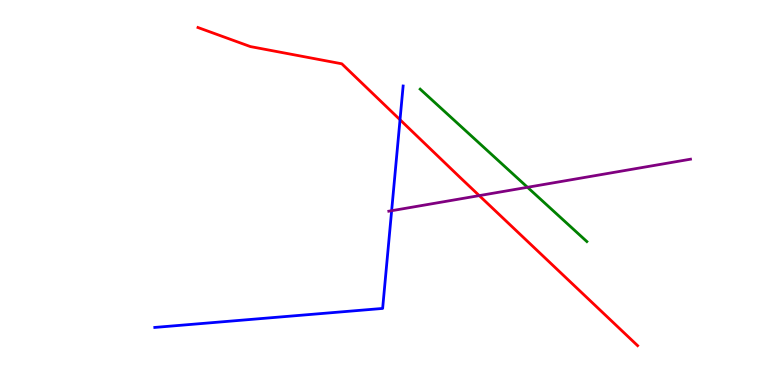[{'lines': ['blue', 'red'], 'intersections': [{'x': 5.16, 'y': 6.89}]}, {'lines': ['green', 'red'], 'intersections': []}, {'lines': ['purple', 'red'], 'intersections': [{'x': 6.18, 'y': 4.92}]}, {'lines': ['blue', 'green'], 'intersections': []}, {'lines': ['blue', 'purple'], 'intersections': [{'x': 5.05, 'y': 4.53}]}, {'lines': ['green', 'purple'], 'intersections': [{'x': 6.81, 'y': 5.14}]}]